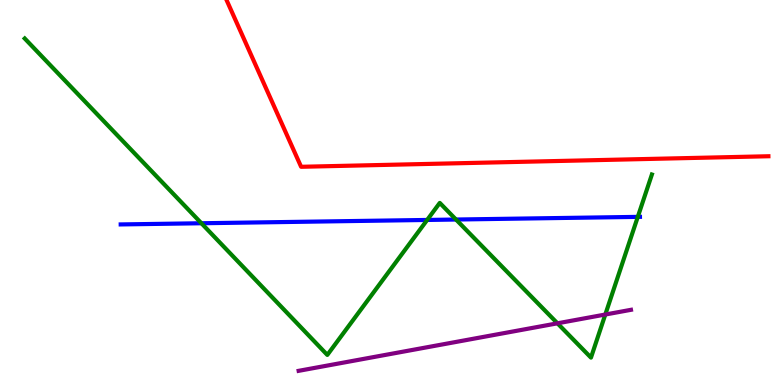[{'lines': ['blue', 'red'], 'intersections': []}, {'lines': ['green', 'red'], 'intersections': []}, {'lines': ['purple', 'red'], 'intersections': []}, {'lines': ['blue', 'green'], 'intersections': [{'x': 2.6, 'y': 4.2}, {'x': 5.51, 'y': 4.29}, {'x': 5.88, 'y': 4.3}, {'x': 8.23, 'y': 4.37}]}, {'lines': ['blue', 'purple'], 'intersections': []}, {'lines': ['green', 'purple'], 'intersections': [{'x': 7.19, 'y': 1.6}, {'x': 7.81, 'y': 1.83}]}]